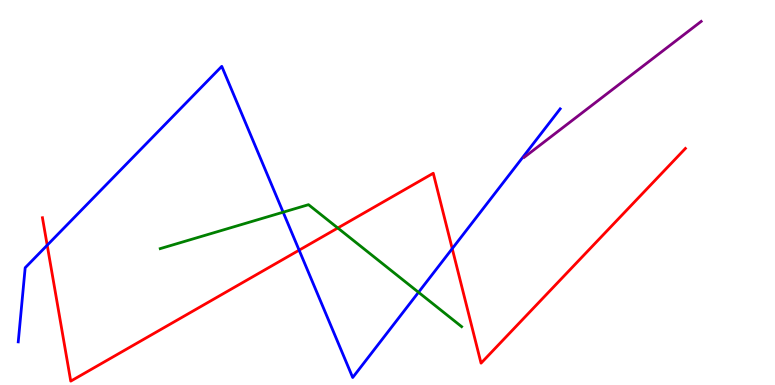[{'lines': ['blue', 'red'], 'intersections': [{'x': 0.609, 'y': 3.63}, {'x': 3.86, 'y': 3.5}, {'x': 5.84, 'y': 3.54}]}, {'lines': ['green', 'red'], 'intersections': [{'x': 4.36, 'y': 4.08}]}, {'lines': ['purple', 'red'], 'intersections': []}, {'lines': ['blue', 'green'], 'intersections': [{'x': 3.65, 'y': 4.49}, {'x': 5.4, 'y': 2.41}]}, {'lines': ['blue', 'purple'], 'intersections': []}, {'lines': ['green', 'purple'], 'intersections': []}]